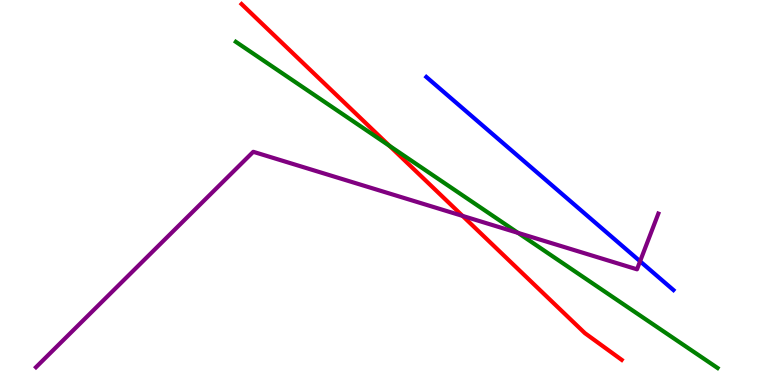[{'lines': ['blue', 'red'], 'intersections': []}, {'lines': ['green', 'red'], 'intersections': [{'x': 5.03, 'y': 6.21}]}, {'lines': ['purple', 'red'], 'intersections': [{'x': 5.97, 'y': 4.39}]}, {'lines': ['blue', 'green'], 'intersections': []}, {'lines': ['blue', 'purple'], 'intersections': [{'x': 8.26, 'y': 3.21}]}, {'lines': ['green', 'purple'], 'intersections': [{'x': 6.68, 'y': 3.95}]}]